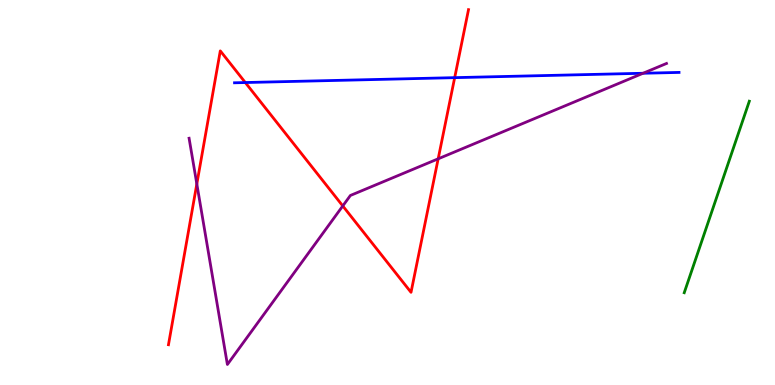[{'lines': ['blue', 'red'], 'intersections': [{'x': 3.17, 'y': 7.86}, {'x': 5.87, 'y': 7.98}]}, {'lines': ['green', 'red'], 'intersections': []}, {'lines': ['purple', 'red'], 'intersections': [{'x': 2.54, 'y': 5.22}, {'x': 4.42, 'y': 4.65}, {'x': 5.65, 'y': 5.87}]}, {'lines': ['blue', 'green'], 'intersections': []}, {'lines': ['blue', 'purple'], 'intersections': [{'x': 8.3, 'y': 8.1}]}, {'lines': ['green', 'purple'], 'intersections': []}]